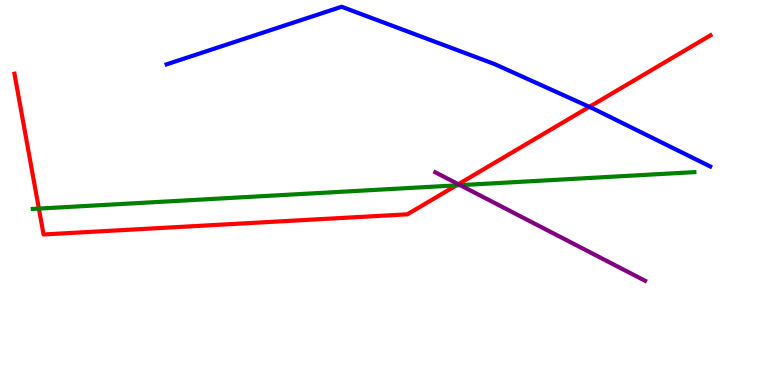[{'lines': ['blue', 'red'], 'intersections': [{'x': 7.6, 'y': 7.22}]}, {'lines': ['green', 'red'], 'intersections': [{'x': 0.502, 'y': 4.58}, {'x': 5.89, 'y': 5.19}]}, {'lines': ['purple', 'red'], 'intersections': [{'x': 5.91, 'y': 5.22}]}, {'lines': ['blue', 'green'], 'intersections': []}, {'lines': ['blue', 'purple'], 'intersections': []}, {'lines': ['green', 'purple'], 'intersections': [{'x': 5.94, 'y': 5.19}]}]